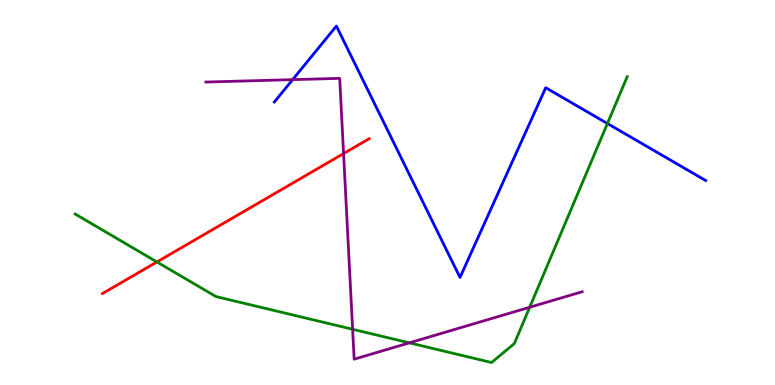[{'lines': ['blue', 'red'], 'intersections': []}, {'lines': ['green', 'red'], 'intersections': [{'x': 2.02, 'y': 3.2}]}, {'lines': ['purple', 'red'], 'intersections': [{'x': 4.43, 'y': 6.01}]}, {'lines': ['blue', 'green'], 'intersections': [{'x': 7.84, 'y': 6.79}]}, {'lines': ['blue', 'purple'], 'intersections': [{'x': 3.78, 'y': 7.93}]}, {'lines': ['green', 'purple'], 'intersections': [{'x': 4.55, 'y': 1.45}, {'x': 5.28, 'y': 1.09}, {'x': 6.83, 'y': 2.02}]}]